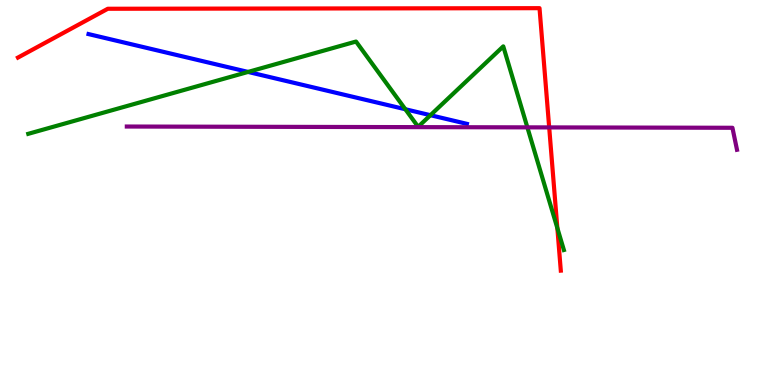[{'lines': ['blue', 'red'], 'intersections': []}, {'lines': ['green', 'red'], 'intersections': [{'x': 7.19, 'y': 4.08}]}, {'lines': ['purple', 'red'], 'intersections': [{'x': 7.09, 'y': 6.69}]}, {'lines': ['blue', 'green'], 'intersections': [{'x': 3.2, 'y': 8.13}, {'x': 5.23, 'y': 7.16}, {'x': 5.55, 'y': 7.01}]}, {'lines': ['blue', 'purple'], 'intersections': []}, {'lines': ['green', 'purple'], 'intersections': [{'x': 6.8, 'y': 6.69}]}]